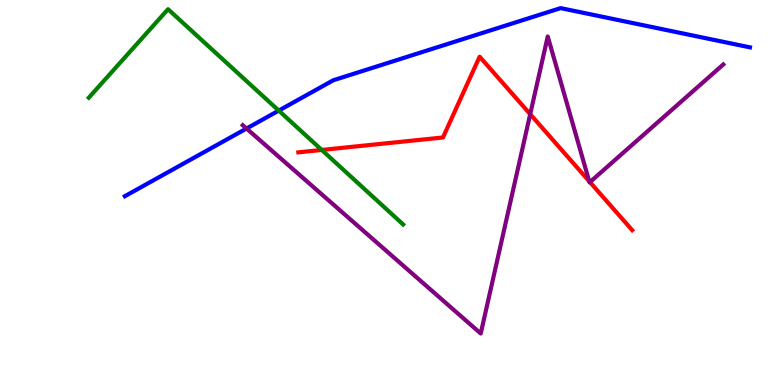[{'lines': ['blue', 'red'], 'intersections': []}, {'lines': ['green', 'red'], 'intersections': [{'x': 4.15, 'y': 6.11}]}, {'lines': ['purple', 'red'], 'intersections': [{'x': 6.84, 'y': 7.03}, {'x': 7.6, 'y': 5.29}, {'x': 7.61, 'y': 5.27}]}, {'lines': ['blue', 'green'], 'intersections': [{'x': 3.6, 'y': 7.13}]}, {'lines': ['blue', 'purple'], 'intersections': [{'x': 3.18, 'y': 6.66}]}, {'lines': ['green', 'purple'], 'intersections': []}]